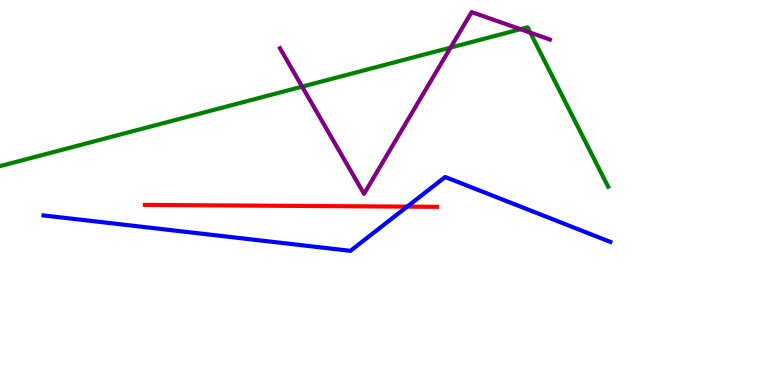[{'lines': ['blue', 'red'], 'intersections': [{'x': 5.25, 'y': 4.63}]}, {'lines': ['green', 'red'], 'intersections': []}, {'lines': ['purple', 'red'], 'intersections': []}, {'lines': ['blue', 'green'], 'intersections': []}, {'lines': ['blue', 'purple'], 'intersections': []}, {'lines': ['green', 'purple'], 'intersections': [{'x': 3.9, 'y': 7.75}, {'x': 5.81, 'y': 8.76}, {'x': 6.72, 'y': 9.24}, {'x': 6.84, 'y': 9.15}]}]